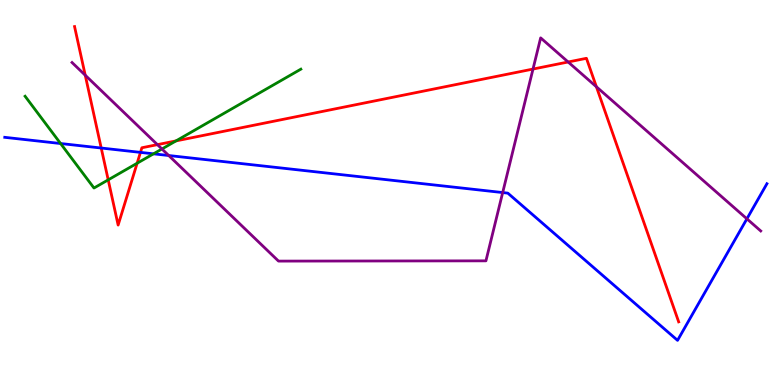[{'lines': ['blue', 'red'], 'intersections': [{'x': 1.31, 'y': 6.16}, {'x': 1.81, 'y': 6.04}]}, {'lines': ['green', 'red'], 'intersections': [{'x': 1.4, 'y': 5.33}, {'x': 1.77, 'y': 5.76}, {'x': 2.27, 'y': 6.34}]}, {'lines': ['purple', 'red'], 'intersections': [{'x': 1.1, 'y': 8.05}, {'x': 2.03, 'y': 6.24}, {'x': 6.88, 'y': 8.21}, {'x': 7.33, 'y': 8.39}, {'x': 7.7, 'y': 7.75}]}, {'lines': ['blue', 'green'], 'intersections': [{'x': 0.782, 'y': 6.27}, {'x': 1.98, 'y': 6.0}]}, {'lines': ['blue', 'purple'], 'intersections': [{'x': 2.18, 'y': 5.96}, {'x': 6.49, 'y': 5.0}, {'x': 9.64, 'y': 4.32}]}, {'lines': ['green', 'purple'], 'intersections': [{'x': 2.09, 'y': 6.13}]}]